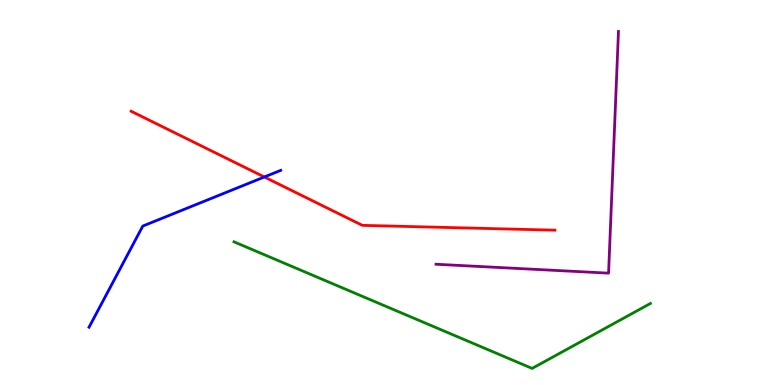[{'lines': ['blue', 'red'], 'intersections': [{'x': 3.41, 'y': 5.4}]}, {'lines': ['green', 'red'], 'intersections': []}, {'lines': ['purple', 'red'], 'intersections': []}, {'lines': ['blue', 'green'], 'intersections': []}, {'lines': ['blue', 'purple'], 'intersections': []}, {'lines': ['green', 'purple'], 'intersections': []}]